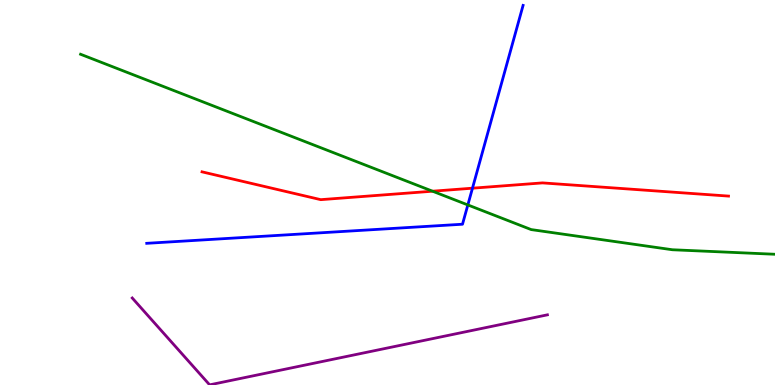[{'lines': ['blue', 'red'], 'intersections': [{'x': 6.1, 'y': 5.11}]}, {'lines': ['green', 'red'], 'intersections': [{'x': 5.58, 'y': 5.03}]}, {'lines': ['purple', 'red'], 'intersections': []}, {'lines': ['blue', 'green'], 'intersections': [{'x': 6.04, 'y': 4.68}]}, {'lines': ['blue', 'purple'], 'intersections': []}, {'lines': ['green', 'purple'], 'intersections': []}]